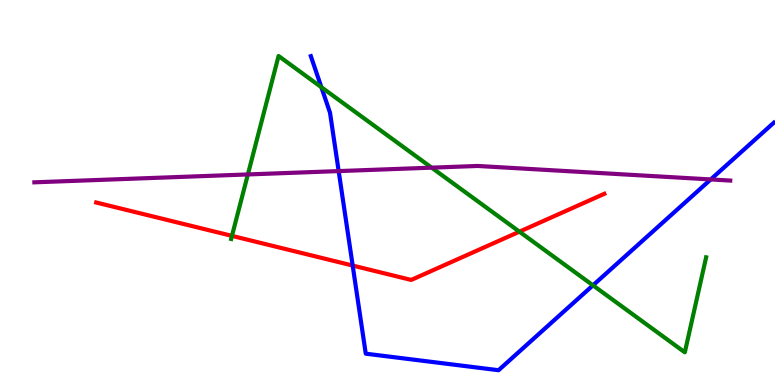[{'lines': ['blue', 'red'], 'intersections': [{'x': 4.55, 'y': 3.1}]}, {'lines': ['green', 'red'], 'intersections': [{'x': 2.99, 'y': 3.87}, {'x': 6.7, 'y': 3.98}]}, {'lines': ['purple', 'red'], 'intersections': []}, {'lines': ['blue', 'green'], 'intersections': [{'x': 4.15, 'y': 7.73}, {'x': 7.65, 'y': 2.59}]}, {'lines': ['blue', 'purple'], 'intersections': [{'x': 4.37, 'y': 5.56}, {'x': 9.17, 'y': 5.34}]}, {'lines': ['green', 'purple'], 'intersections': [{'x': 3.2, 'y': 5.47}, {'x': 5.57, 'y': 5.65}]}]